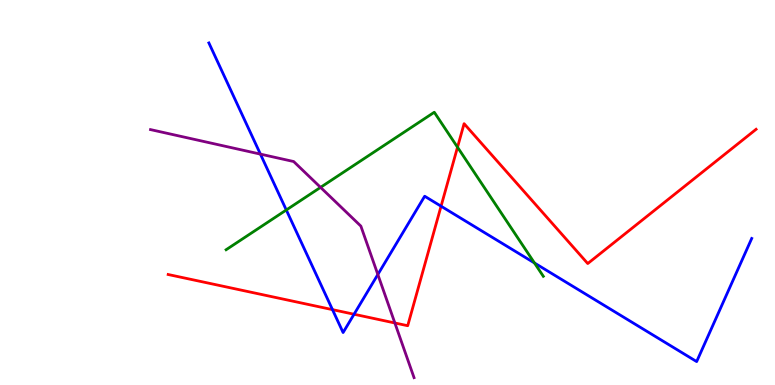[{'lines': ['blue', 'red'], 'intersections': [{'x': 4.29, 'y': 1.96}, {'x': 4.57, 'y': 1.84}, {'x': 5.69, 'y': 4.64}]}, {'lines': ['green', 'red'], 'intersections': [{'x': 5.9, 'y': 6.18}]}, {'lines': ['purple', 'red'], 'intersections': [{'x': 5.09, 'y': 1.61}]}, {'lines': ['blue', 'green'], 'intersections': [{'x': 3.69, 'y': 4.55}, {'x': 6.9, 'y': 3.17}]}, {'lines': ['blue', 'purple'], 'intersections': [{'x': 3.36, 'y': 6.0}, {'x': 4.88, 'y': 2.87}]}, {'lines': ['green', 'purple'], 'intersections': [{'x': 4.14, 'y': 5.13}]}]